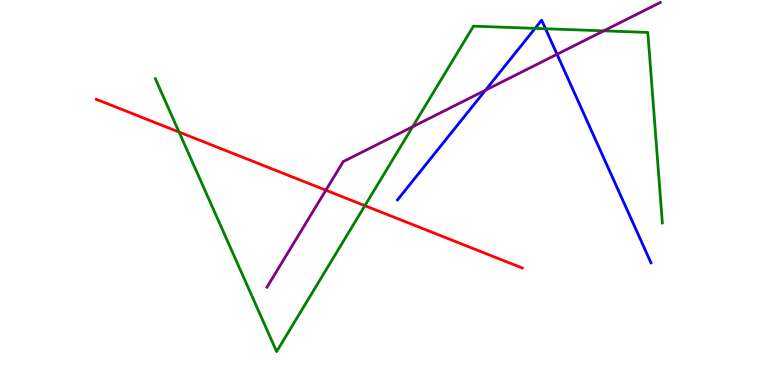[{'lines': ['blue', 'red'], 'intersections': []}, {'lines': ['green', 'red'], 'intersections': [{'x': 2.31, 'y': 6.57}, {'x': 4.71, 'y': 4.66}]}, {'lines': ['purple', 'red'], 'intersections': [{'x': 4.2, 'y': 5.06}]}, {'lines': ['blue', 'green'], 'intersections': [{'x': 6.9, 'y': 9.26}, {'x': 7.04, 'y': 9.25}]}, {'lines': ['blue', 'purple'], 'intersections': [{'x': 6.26, 'y': 7.66}, {'x': 7.19, 'y': 8.59}]}, {'lines': ['green', 'purple'], 'intersections': [{'x': 5.32, 'y': 6.71}, {'x': 7.79, 'y': 9.2}]}]